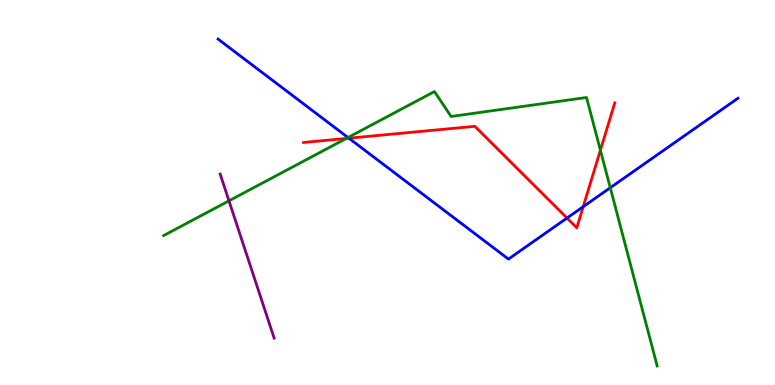[{'lines': ['blue', 'red'], 'intersections': [{'x': 4.5, 'y': 6.41}, {'x': 7.32, 'y': 4.34}, {'x': 7.53, 'y': 4.63}]}, {'lines': ['green', 'red'], 'intersections': [{'x': 4.47, 'y': 6.4}, {'x': 7.75, 'y': 6.1}]}, {'lines': ['purple', 'red'], 'intersections': []}, {'lines': ['blue', 'green'], 'intersections': [{'x': 4.49, 'y': 6.43}, {'x': 7.87, 'y': 5.12}]}, {'lines': ['blue', 'purple'], 'intersections': []}, {'lines': ['green', 'purple'], 'intersections': [{'x': 2.95, 'y': 4.78}]}]